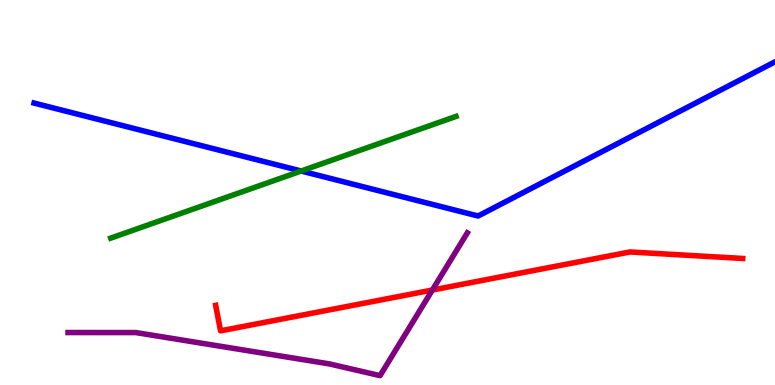[{'lines': ['blue', 'red'], 'intersections': []}, {'lines': ['green', 'red'], 'intersections': []}, {'lines': ['purple', 'red'], 'intersections': [{'x': 5.58, 'y': 2.47}]}, {'lines': ['blue', 'green'], 'intersections': [{'x': 3.89, 'y': 5.56}]}, {'lines': ['blue', 'purple'], 'intersections': []}, {'lines': ['green', 'purple'], 'intersections': []}]